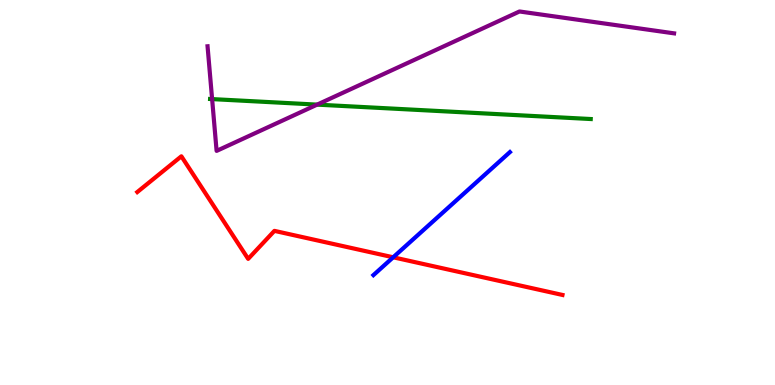[{'lines': ['blue', 'red'], 'intersections': [{'x': 5.07, 'y': 3.32}]}, {'lines': ['green', 'red'], 'intersections': []}, {'lines': ['purple', 'red'], 'intersections': []}, {'lines': ['blue', 'green'], 'intersections': []}, {'lines': ['blue', 'purple'], 'intersections': []}, {'lines': ['green', 'purple'], 'intersections': [{'x': 2.74, 'y': 7.43}, {'x': 4.09, 'y': 7.28}]}]